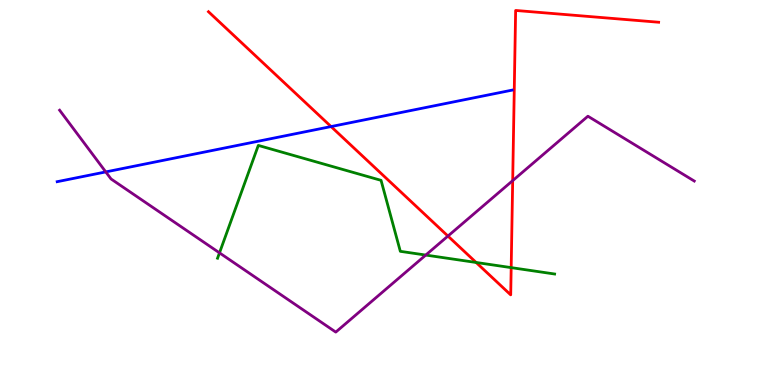[{'lines': ['blue', 'red'], 'intersections': [{'x': 4.27, 'y': 6.71}]}, {'lines': ['green', 'red'], 'intersections': [{'x': 6.14, 'y': 3.18}, {'x': 6.6, 'y': 3.05}]}, {'lines': ['purple', 'red'], 'intersections': [{'x': 5.78, 'y': 3.87}, {'x': 6.62, 'y': 5.31}]}, {'lines': ['blue', 'green'], 'intersections': []}, {'lines': ['blue', 'purple'], 'intersections': [{'x': 1.36, 'y': 5.53}]}, {'lines': ['green', 'purple'], 'intersections': [{'x': 2.83, 'y': 3.43}, {'x': 5.49, 'y': 3.37}]}]